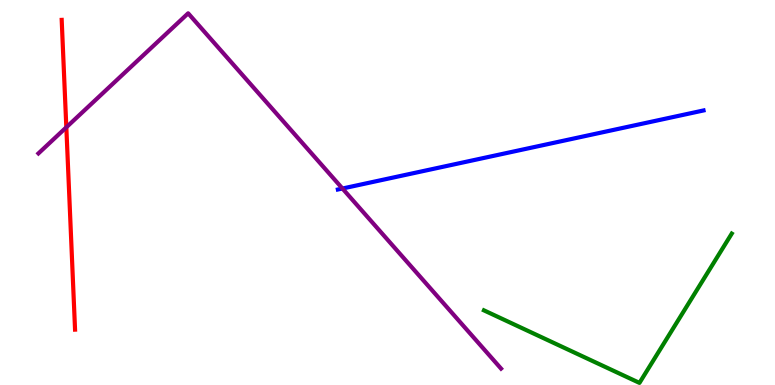[{'lines': ['blue', 'red'], 'intersections': []}, {'lines': ['green', 'red'], 'intersections': []}, {'lines': ['purple', 'red'], 'intersections': [{'x': 0.856, 'y': 6.69}]}, {'lines': ['blue', 'green'], 'intersections': []}, {'lines': ['blue', 'purple'], 'intersections': [{'x': 4.42, 'y': 5.1}]}, {'lines': ['green', 'purple'], 'intersections': []}]